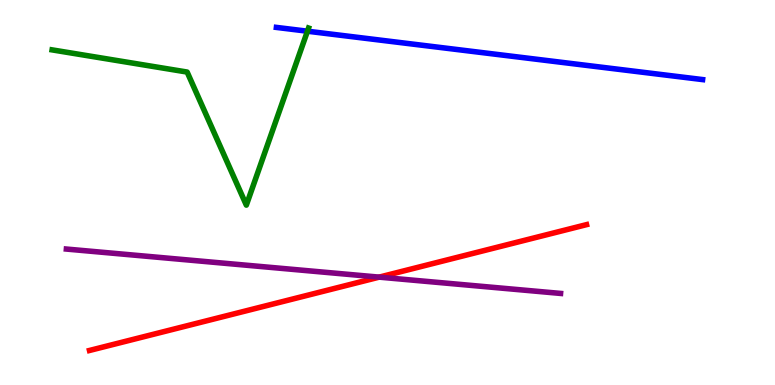[{'lines': ['blue', 'red'], 'intersections': []}, {'lines': ['green', 'red'], 'intersections': []}, {'lines': ['purple', 'red'], 'intersections': [{'x': 4.89, 'y': 2.8}]}, {'lines': ['blue', 'green'], 'intersections': [{'x': 3.97, 'y': 9.19}]}, {'lines': ['blue', 'purple'], 'intersections': []}, {'lines': ['green', 'purple'], 'intersections': []}]